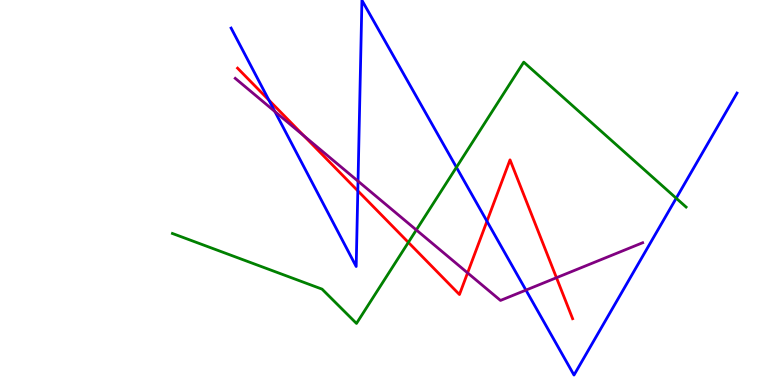[{'lines': ['blue', 'red'], 'intersections': [{'x': 3.47, 'y': 7.4}, {'x': 4.62, 'y': 5.04}, {'x': 6.28, 'y': 4.25}]}, {'lines': ['green', 'red'], 'intersections': [{'x': 5.27, 'y': 3.7}]}, {'lines': ['purple', 'red'], 'intersections': [{'x': 3.92, 'y': 6.47}, {'x': 6.03, 'y': 2.91}, {'x': 7.18, 'y': 2.79}]}, {'lines': ['blue', 'green'], 'intersections': [{'x': 5.89, 'y': 5.65}, {'x': 8.73, 'y': 4.85}]}, {'lines': ['blue', 'purple'], 'intersections': [{'x': 3.55, 'y': 7.1}, {'x': 4.62, 'y': 5.29}, {'x': 6.79, 'y': 2.46}]}, {'lines': ['green', 'purple'], 'intersections': [{'x': 5.37, 'y': 4.03}]}]